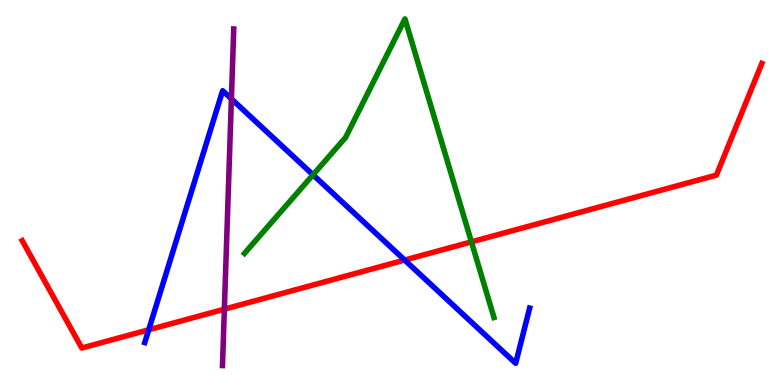[{'lines': ['blue', 'red'], 'intersections': [{'x': 1.92, 'y': 1.43}, {'x': 5.22, 'y': 3.25}]}, {'lines': ['green', 'red'], 'intersections': [{'x': 6.08, 'y': 3.72}]}, {'lines': ['purple', 'red'], 'intersections': [{'x': 2.9, 'y': 1.97}]}, {'lines': ['blue', 'green'], 'intersections': [{'x': 4.04, 'y': 5.46}]}, {'lines': ['blue', 'purple'], 'intersections': [{'x': 2.99, 'y': 7.43}]}, {'lines': ['green', 'purple'], 'intersections': []}]